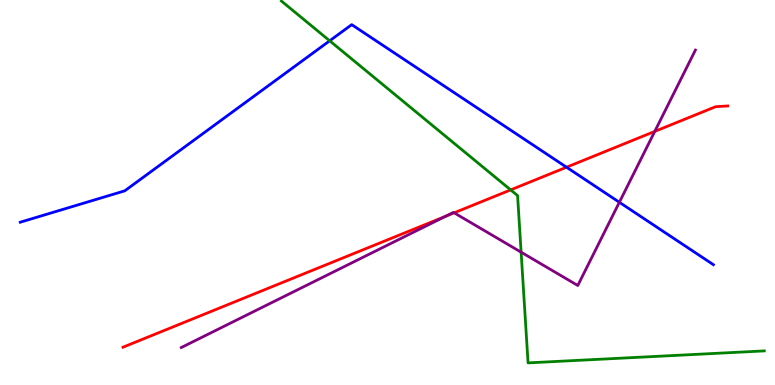[{'lines': ['blue', 'red'], 'intersections': [{'x': 7.31, 'y': 5.66}]}, {'lines': ['green', 'red'], 'intersections': [{'x': 6.59, 'y': 5.07}]}, {'lines': ['purple', 'red'], 'intersections': [{'x': 5.75, 'y': 4.38}, {'x': 5.86, 'y': 4.47}, {'x': 8.45, 'y': 6.59}]}, {'lines': ['blue', 'green'], 'intersections': [{'x': 4.25, 'y': 8.94}]}, {'lines': ['blue', 'purple'], 'intersections': [{'x': 7.99, 'y': 4.75}]}, {'lines': ['green', 'purple'], 'intersections': [{'x': 6.72, 'y': 3.45}]}]